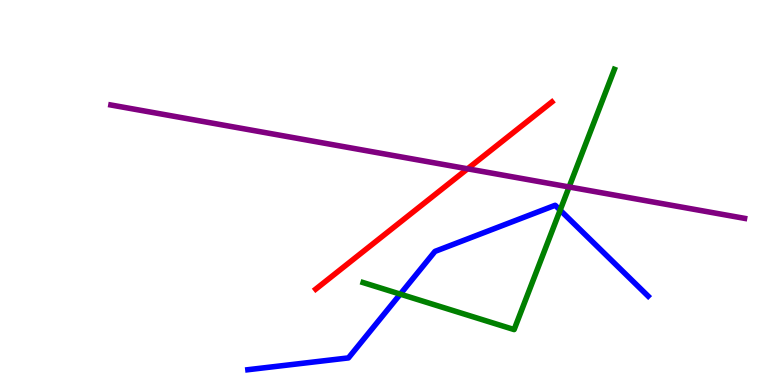[{'lines': ['blue', 'red'], 'intersections': []}, {'lines': ['green', 'red'], 'intersections': []}, {'lines': ['purple', 'red'], 'intersections': [{'x': 6.03, 'y': 5.62}]}, {'lines': ['blue', 'green'], 'intersections': [{'x': 5.16, 'y': 2.36}, {'x': 7.23, 'y': 4.54}]}, {'lines': ['blue', 'purple'], 'intersections': []}, {'lines': ['green', 'purple'], 'intersections': [{'x': 7.34, 'y': 5.14}]}]